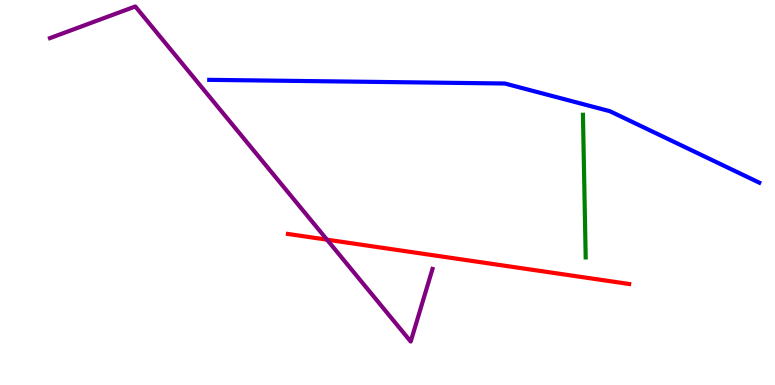[{'lines': ['blue', 'red'], 'intersections': []}, {'lines': ['green', 'red'], 'intersections': []}, {'lines': ['purple', 'red'], 'intersections': [{'x': 4.22, 'y': 3.77}]}, {'lines': ['blue', 'green'], 'intersections': []}, {'lines': ['blue', 'purple'], 'intersections': []}, {'lines': ['green', 'purple'], 'intersections': []}]